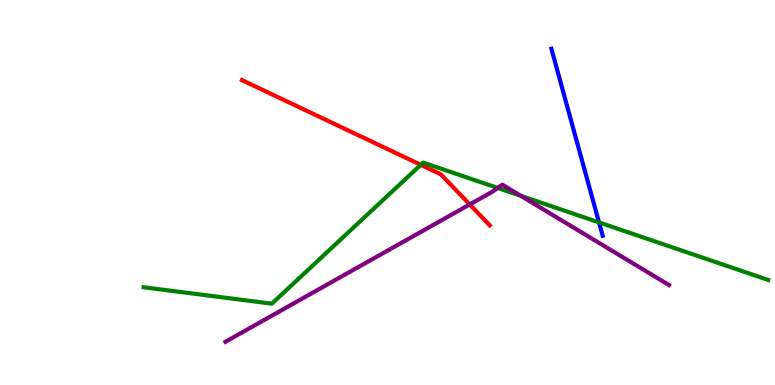[{'lines': ['blue', 'red'], 'intersections': []}, {'lines': ['green', 'red'], 'intersections': [{'x': 5.43, 'y': 5.72}]}, {'lines': ['purple', 'red'], 'intersections': [{'x': 6.06, 'y': 4.69}]}, {'lines': ['blue', 'green'], 'intersections': [{'x': 7.73, 'y': 4.22}]}, {'lines': ['blue', 'purple'], 'intersections': []}, {'lines': ['green', 'purple'], 'intersections': [{'x': 6.42, 'y': 5.12}, {'x': 6.72, 'y': 4.91}]}]